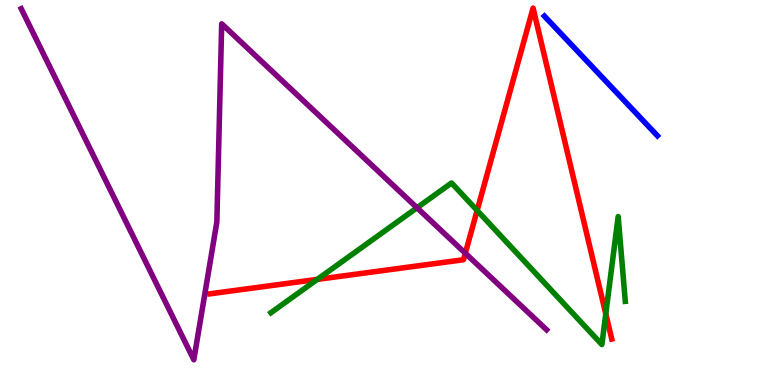[{'lines': ['blue', 'red'], 'intersections': []}, {'lines': ['green', 'red'], 'intersections': [{'x': 4.09, 'y': 2.74}, {'x': 6.16, 'y': 4.53}, {'x': 7.82, 'y': 1.85}]}, {'lines': ['purple', 'red'], 'intersections': [{'x': 6.0, 'y': 3.42}]}, {'lines': ['blue', 'green'], 'intersections': []}, {'lines': ['blue', 'purple'], 'intersections': []}, {'lines': ['green', 'purple'], 'intersections': [{'x': 5.38, 'y': 4.6}]}]